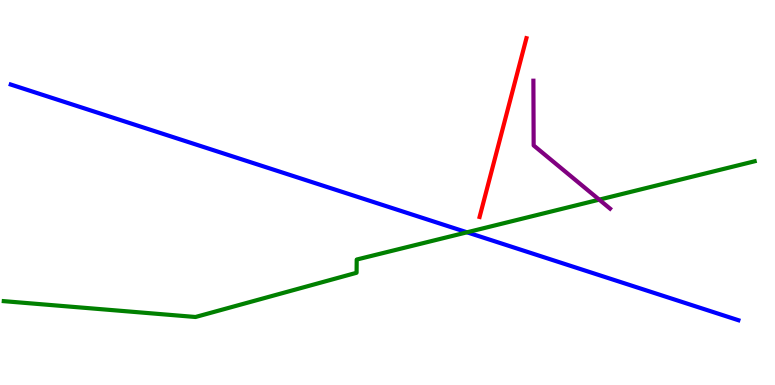[{'lines': ['blue', 'red'], 'intersections': []}, {'lines': ['green', 'red'], 'intersections': []}, {'lines': ['purple', 'red'], 'intersections': []}, {'lines': ['blue', 'green'], 'intersections': [{'x': 6.03, 'y': 3.97}]}, {'lines': ['blue', 'purple'], 'intersections': []}, {'lines': ['green', 'purple'], 'intersections': [{'x': 7.73, 'y': 4.81}]}]